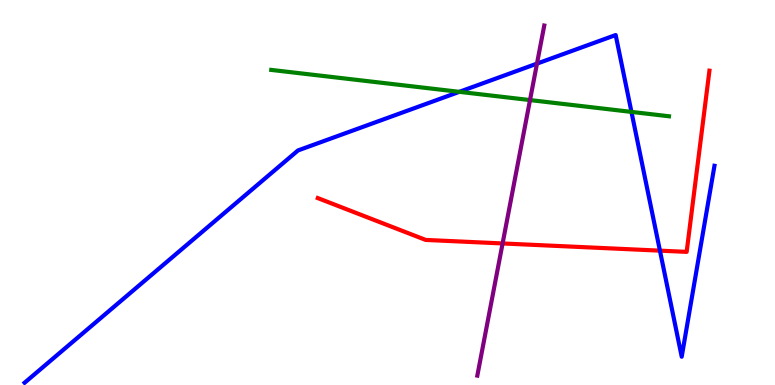[{'lines': ['blue', 'red'], 'intersections': [{'x': 8.52, 'y': 3.49}]}, {'lines': ['green', 'red'], 'intersections': []}, {'lines': ['purple', 'red'], 'intersections': [{'x': 6.49, 'y': 3.68}]}, {'lines': ['blue', 'green'], 'intersections': [{'x': 5.93, 'y': 7.61}, {'x': 8.15, 'y': 7.09}]}, {'lines': ['blue', 'purple'], 'intersections': [{'x': 6.93, 'y': 8.35}]}, {'lines': ['green', 'purple'], 'intersections': [{'x': 6.84, 'y': 7.4}]}]